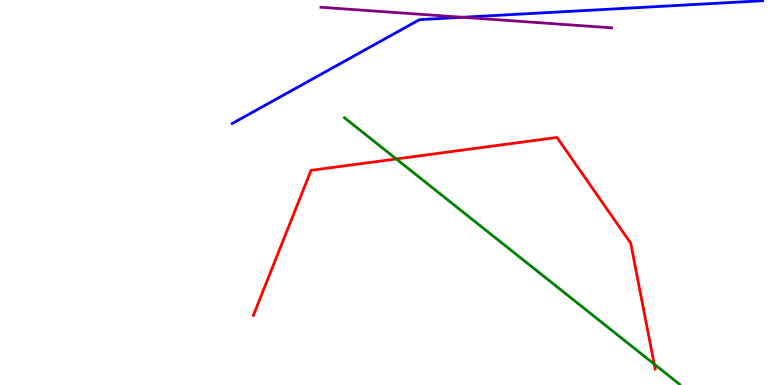[{'lines': ['blue', 'red'], 'intersections': []}, {'lines': ['green', 'red'], 'intersections': [{'x': 5.11, 'y': 5.87}, {'x': 8.44, 'y': 0.542}]}, {'lines': ['purple', 'red'], 'intersections': []}, {'lines': ['blue', 'green'], 'intersections': []}, {'lines': ['blue', 'purple'], 'intersections': [{'x': 5.97, 'y': 9.55}]}, {'lines': ['green', 'purple'], 'intersections': []}]